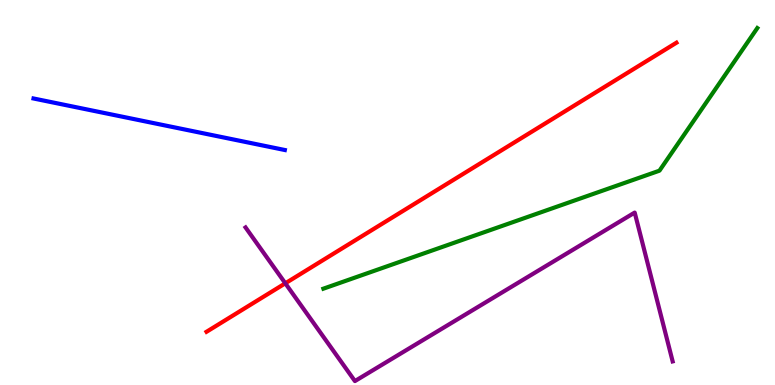[{'lines': ['blue', 'red'], 'intersections': []}, {'lines': ['green', 'red'], 'intersections': []}, {'lines': ['purple', 'red'], 'intersections': [{'x': 3.68, 'y': 2.64}]}, {'lines': ['blue', 'green'], 'intersections': []}, {'lines': ['blue', 'purple'], 'intersections': []}, {'lines': ['green', 'purple'], 'intersections': []}]